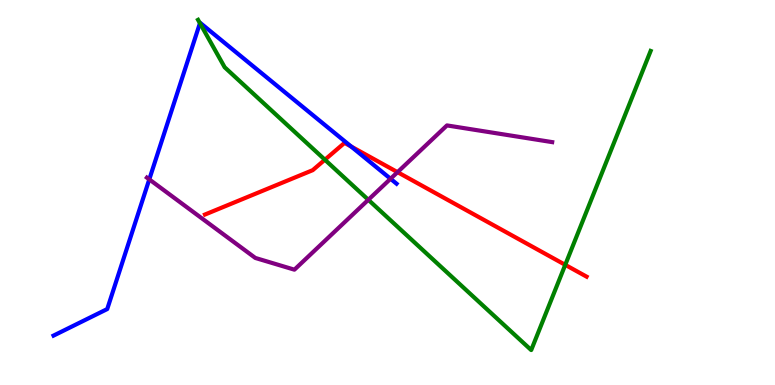[{'lines': ['blue', 'red'], 'intersections': [{'x': 4.53, 'y': 6.19}]}, {'lines': ['green', 'red'], 'intersections': [{'x': 4.19, 'y': 5.85}, {'x': 7.29, 'y': 3.12}]}, {'lines': ['purple', 'red'], 'intersections': [{'x': 5.13, 'y': 5.53}]}, {'lines': ['blue', 'green'], 'intersections': [{'x': 2.58, 'y': 9.4}]}, {'lines': ['blue', 'purple'], 'intersections': [{'x': 1.93, 'y': 5.34}, {'x': 5.04, 'y': 5.36}]}, {'lines': ['green', 'purple'], 'intersections': [{'x': 4.75, 'y': 4.81}]}]